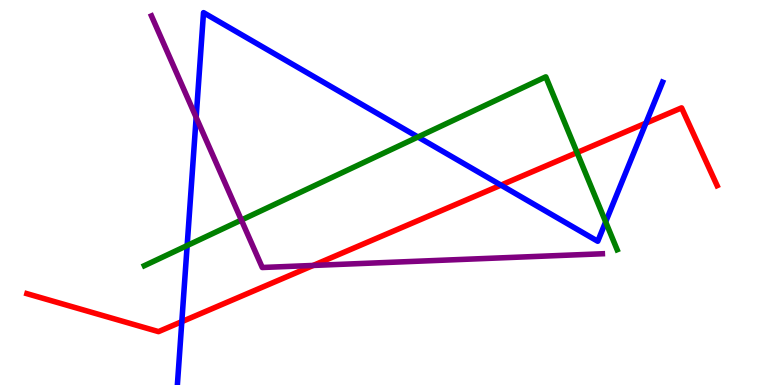[{'lines': ['blue', 'red'], 'intersections': [{'x': 2.35, 'y': 1.65}, {'x': 6.46, 'y': 5.19}, {'x': 8.33, 'y': 6.8}]}, {'lines': ['green', 'red'], 'intersections': [{'x': 7.45, 'y': 6.04}]}, {'lines': ['purple', 'red'], 'intersections': [{'x': 4.04, 'y': 3.11}]}, {'lines': ['blue', 'green'], 'intersections': [{'x': 2.41, 'y': 3.62}, {'x': 5.39, 'y': 6.44}, {'x': 7.81, 'y': 4.24}]}, {'lines': ['blue', 'purple'], 'intersections': [{'x': 2.53, 'y': 6.95}]}, {'lines': ['green', 'purple'], 'intersections': [{'x': 3.11, 'y': 4.28}]}]